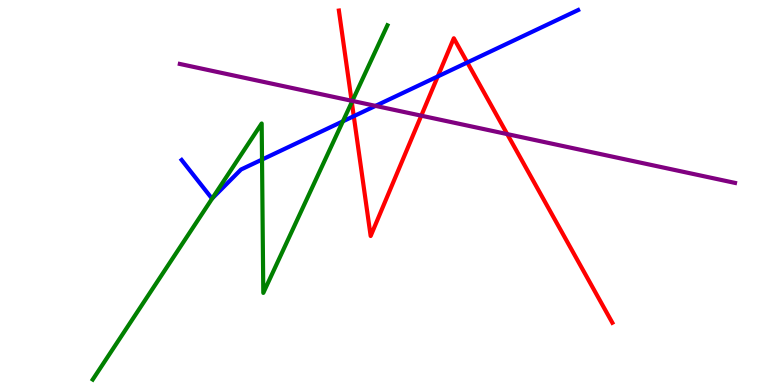[{'lines': ['blue', 'red'], 'intersections': [{'x': 4.56, 'y': 6.98}, {'x': 5.65, 'y': 8.01}, {'x': 6.03, 'y': 8.38}]}, {'lines': ['green', 'red'], 'intersections': [{'x': 4.54, 'y': 7.35}]}, {'lines': ['purple', 'red'], 'intersections': [{'x': 4.54, 'y': 7.38}, {'x': 5.44, 'y': 7.0}, {'x': 6.54, 'y': 6.52}]}, {'lines': ['blue', 'green'], 'intersections': [{'x': 2.74, 'y': 4.85}, {'x': 3.38, 'y': 5.86}, {'x': 4.42, 'y': 6.85}]}, {'lines': ['blue', 'purple'], 'intersections': [{'x': 4.85, 'y': 7.25}]}, {'lines': ['green', 'purple'], 'intersections': [{'x': 4.55, 'y': 7.38}]}]